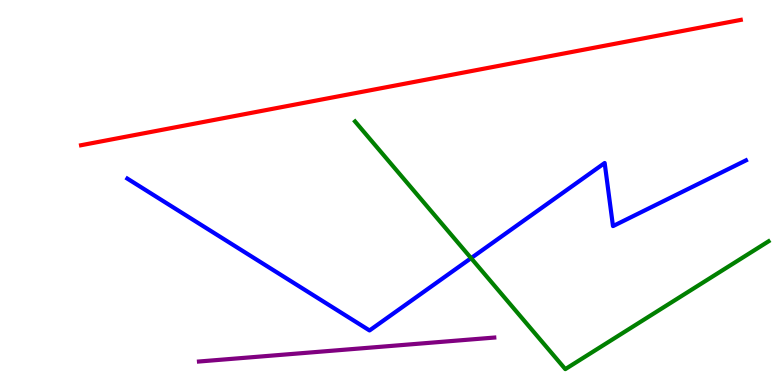[{'lines': ['blue', 'red'], 'intersections': []}, {'lines': ['green', 'red'], 'intersections': []}, {'lines': ['purple', 'red'], 'intersections': []}, {'lines': ['blue', 'green'], 'intersections': [{'x': 6.08, 'y': 3.3}]}, {'lines': ['blue', 'purple'], 'intersections': []}, {'lines': ['green', 'purple'], 'intersections': []}]